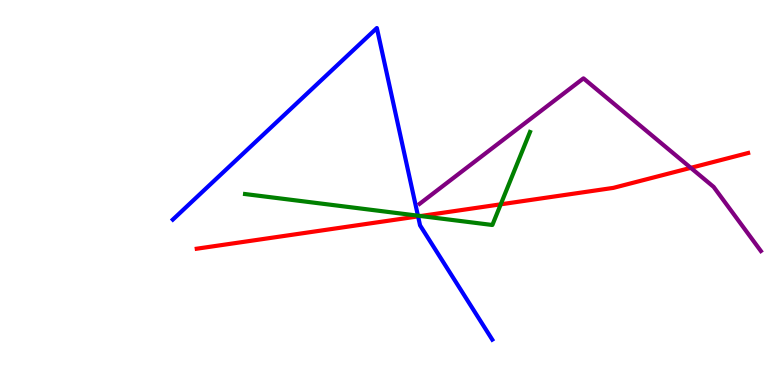[{'lines': ['blue', 'red'], 'intersections': [{'x': 5.39, 'y': 4.38}]}, {'lines': ['green', 'red'], 'intersections': [{'x': 5.43, 'y': 4.39}, {'x': 6.46, 'y': 4.69}]}, {'lines': ['purple', 'red'], 'intersections': [{'x': 8.91, 'y': 5.64}]}, {'lines': ['blue', 'green'], 'intersections': [{'x': 5.39, 'y': 4.4}]}, {'lines': ['blue', 'purple'], 'intersections': []}, {'lines': ['green', 'purple'], 'intersections': []}]